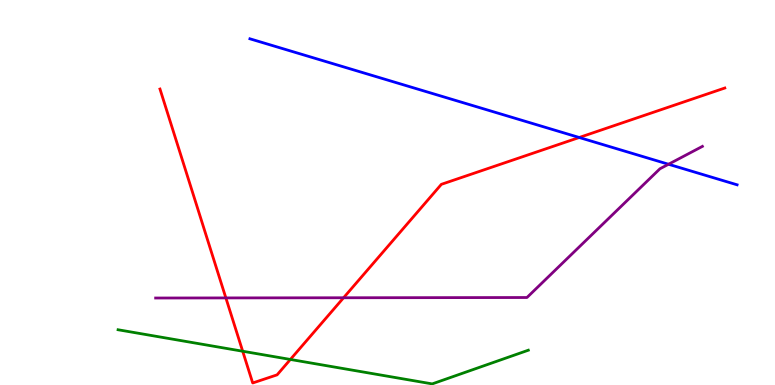[{'lines': ['blue', 'red'], 'intersections': [{'x': 7.47, 'y': 6.43}]}, {'lines': ['green', 'red'], 'intersections': [{'x': 3.13, 'y': 0.877}, {'x': 3.75, 'y': 0.664}]}, {'lines': ['purple', 'red'], 'intersections': [{'x': 2.91, 'y': 2.26}, {'x': 4.43, 'y': 2.27}]}, {'lines': ['blue', 'green'], 'intersections': []}, {'lines': ['blue', 'purple'], 'intersections': [{'x': 8.63, 'y': 5.73}]}, {'lines': ['green', 'purple'], 'intersections': []}]